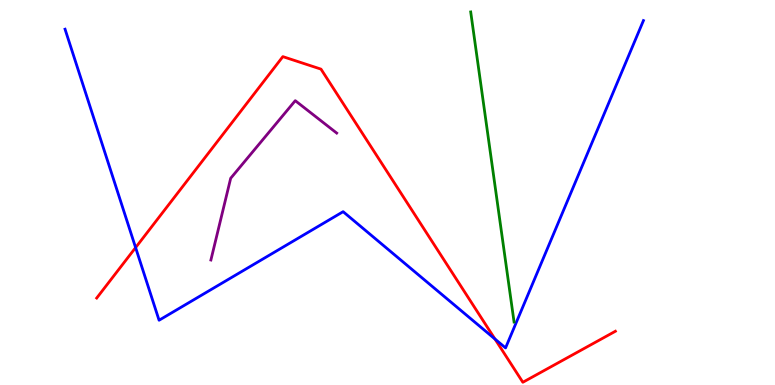[{'lines': ['blue', 'red'], 'intersections': [{'x': 1.75, 'y': 3.57}, {'x': 6.39, 'y': 1.19}]}, {'lines': ['green', 'red'], 'intersections': []}, {'lines': ['purple', 'red'], 'intersections': []}, {'lines': ['blue', 'green'], 'intersections': []}, {'lines': ['blue', 'purple'], 'intersections': []}, {'lines': ['green', 'purple'], 'intersections': []}]